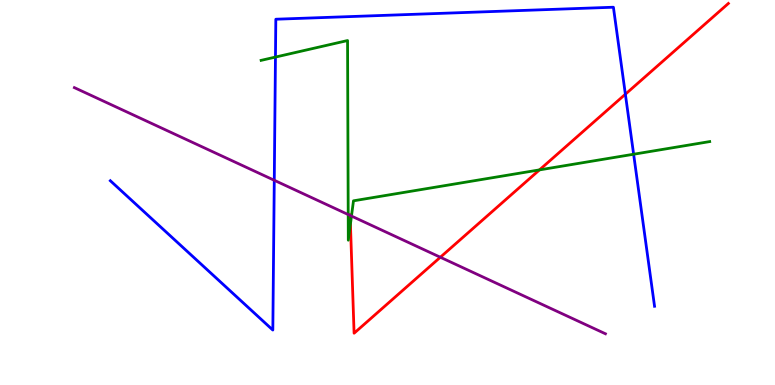[{'lines': ['blue', 'red'], 'intersections': [{'x': 8.07, 'y': 7.55}]}, {'lines': ['green', 'red'], 'intersections': [{'x': 4.52, 'y': 4.18}, {'x': 6.96, 'y': 5.59}]}, {'lines': ['purple', 'red'], 'intersections': [{'x': 4.52, 'y': 4.4}, {'x': 5.68, 'y': 3.32}]}, {'lines': ['blue', 'green'], 'intersections': [{'x': 3.55, 'y': 8.52}, {'x': 8.18, 'y': 5.99}]}, {'lines': ['blue', 'purple'], 'intersections': [{'x': 3.54, 'y': 5.32}]}, {'lines': ['green', 'purple'], 'intersections': [{'x': 4.49, 'y': 4.43}, {'x': 4.54, 'y': 4.39}]}]